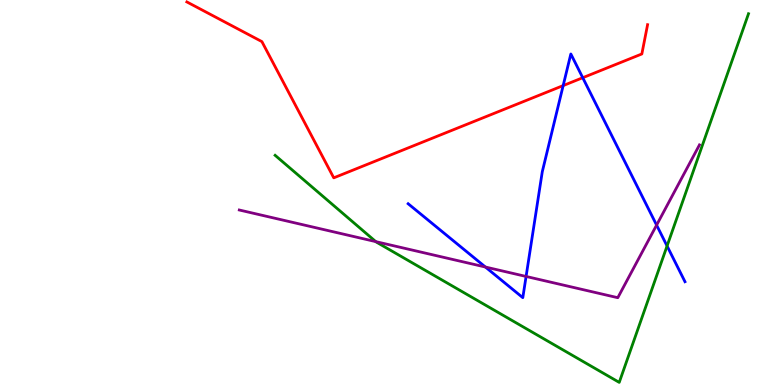[{'lines': ['blue', 'red'], 'intersections': [{'x': 7.27, 'y': 7.78}, {'x': 7.52, 'y': 7.98}]}, {'lines': ['green', 'red'], 'intersections': []}, {'lines': ['purple', 'red'], 'intersections': []}, {'lines': ['blue', 'green'], 'intersections': [{'x': 8.61, 'y': 3.61}]}, {'lines': ['blue', 'purple'], 'intersections': [{'x': 6.26, 'y': 3.06}, {'x': 6.79, 'y': 2.82}, {'x': 8.47, 'y': 4.15}]}, {'lines': ['green', 'purple'], 'intersections': [{'x': 4.85, 'y': 3.72}]}]